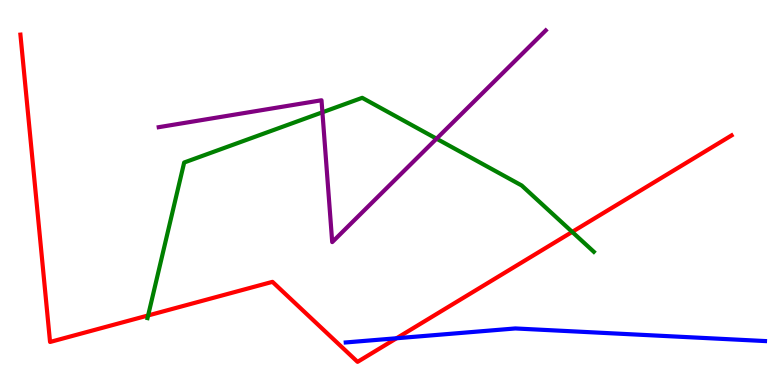[{'lines': ['blue', 'red'], 'intersections': [{'x': 5.12, 'y': 1.21}]}, {'lines': ['green', 'red'], 'intersections': [{'x': 1.91, 'y': 1.81}, {'x': 7.38, 'y': 3.98}]}, {'lines': ['purple', 'red'], 'intersections': []}, {'lines': ['blue', 'green'], 'intersections': []}, {'lines': ['blue', 'purple'], 'intersections': []}, {'lines': ['green', 'purple'], 'intersections': [{'x': 4.16, 'y': 7.08}, {'x': 5.63, 'y': 6.4}]}]